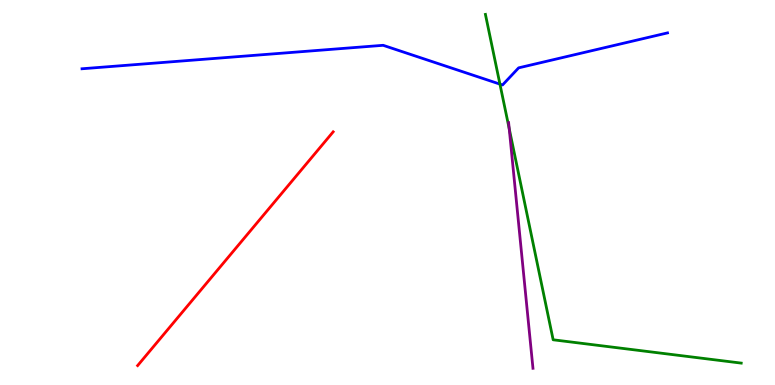[{'lines': ['blue', 'red'], 'intersections': []}, {'lines': ['green', 'red'], 'intersections': []}, {'lines': ['purple', 'red'], 'intersections': []}, {'lines': ['blue', 'green'], 'intersections': [{'x': 6.45, 'y': 7.82}]}, {'lines': ['blue', 'purple'], 'intersections': []}, {'lines': ['green', 'purple'], 'intersections': [{'x': 6.57, 'y': 6.66}]}]